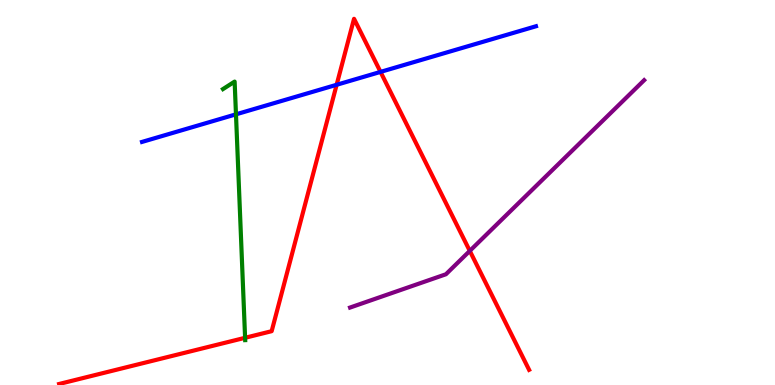[{'lines': ['blue', 'red'], 'intersections': [{'x': 4.34, 'y': 7.8}, {'x': 4.91, 'y': 8.13}]}, {'lines': ['green', 'red'], 'intersections': [{'x': 3.16, 'y': 1.23}]}, {'lines': ['purple', 'red'], 'intersections': [{'x': 6.06, 'y': 3.48}]}, {'lines': ['blue', 'green'], 'intersections': [{'x': 3.04, 'y': 7.03}]}, {'lines': ['blue', 'purple'], 'intersections': []}, {'lines': ['green', 'purple'], 'intersections': []}]